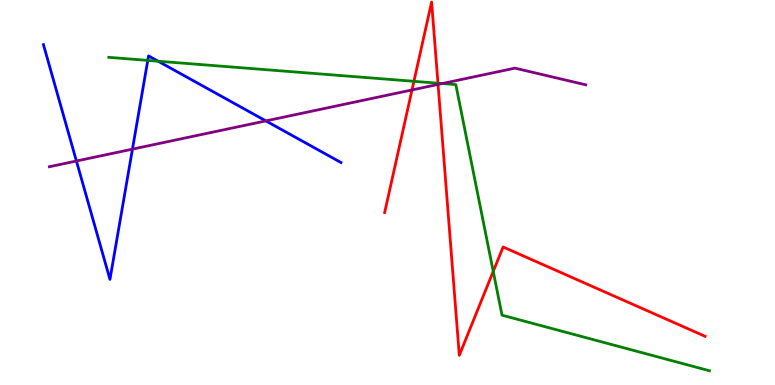[{'lines': ['blue', 'red'], 'intersections': []}, {'lines': ['green', 'red'], 'intersections': [{'x': 5.34, 'y': 7.89}, {'x': 5.65, 'y': 7.84}, {'x': 6.36, 'y': 2.95}]}, {'lines': ['purple', 'red'], 'intersections': [{'x': 5.32, 'y': 7.66}, {'x': 5.65, 'y': 7.81}]}, {'lines': ['blue', 'green'], 'intersections': [{'x': 1.91, 'y': 8.43}, {'x': 2.04, 'y': 8.41}]}, {'lines': ['blue', 'purple'], 'intersections': [{'x': 0.986, 'y': 5.82}, {'x': 1.71, 'y': 6.13}, {'x': 3.43, 'y': 6.86}]}, {'lines': ['green', 'purple'], 'intersections': [{'x': 5.71, 'y': 7.83}]}]